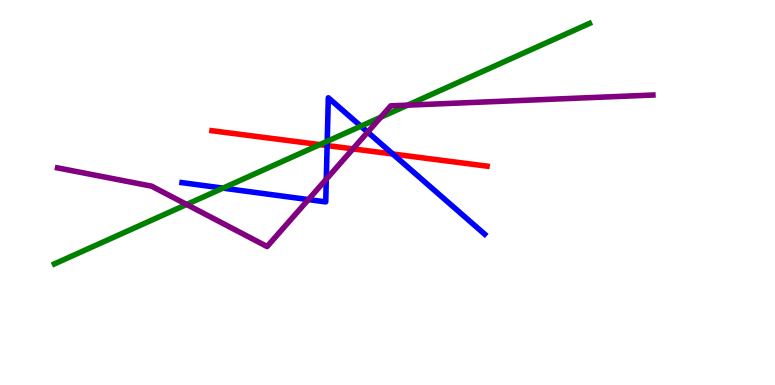[{'lines': ['blue', 'red'], 'intersections': [{'x': 4.22, 'y': 6.22}, {'x': 5.07, 'y': 6.0}]}, {'lines': ['green', 'red'], 'intersections': [{'x': 4.13, 'y': 6.24}]}, {'lines': ['purple', 'red'], 'intersections': [{'x': 4.55, 'y': 6.13}]}, {'lines': ['blue', 'green'], 'intersections': [{'x': 2.88, 'y': 5.11}, {'x': 4.22, 'y': 6.33}, {'x': 4.66, 'y': 6.72}]}, {'lines': ['blue', 'purple'], 'intersections': [{'x': 3.98, 'y': 4.82}, {'x': 4.21, 'y': 5.35}, {'x': 4.74, 'y': 6.57}]}, {'lines': ['green', 'purple'], 'intersections': [{'x': 2.41, 'y': 4.69}, {'x': 4.91, 'y': 6.96}, {'x': 5.26, 'y': 7.27}]}]